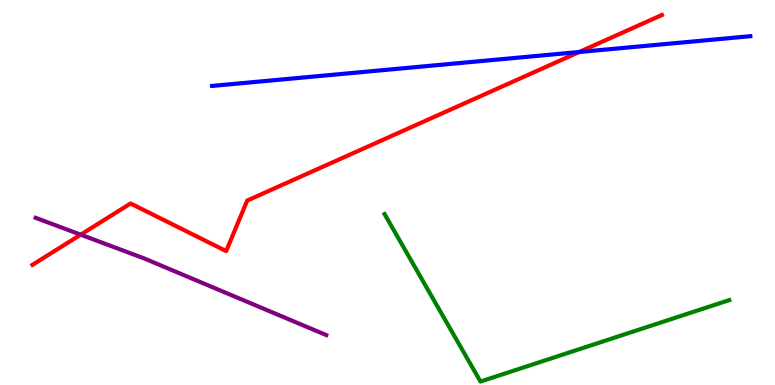[{'lines': ['blue', 'red'], 'intersections': [{'x': 7.47, 'y': 8.65}]}, {'lines': ['green', 'red'], 'intersections': []}, {'lines': ['purple', 'red'], 'intersections': [{'x': 1.04, 'y': 3.9}]}, {'lines': ['blue', 'green'], 'intersections': []}, {'lines': ['blue', 'purple'], 'intersections': []}, {'lines': ['green', 'purple'], 'intersections': []}]